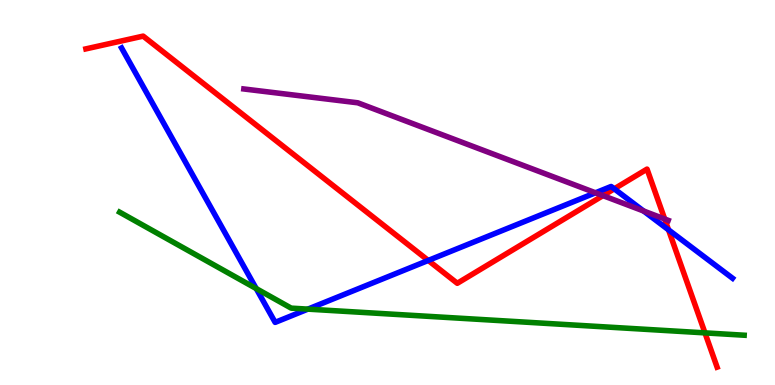[{'lines': ['blue', 'red'], 'intersections': [{'x': 5.53, 'y': 3.24}, {'x': 7.93, 'y': 5.1}, {'x': 8.63, 'y': 4.03}]}, {'lines': ['green', 'red'], 'intersections': [{'x': 9.1, 'y': 1.35}]}, {'lines': ['purple', 'red'], 'intersections': [{'x': 7.78, 'y': 4.92}, {'x': 8.58, 'y': 4.31}]}, {'lines': ['blue', 'green'], 'intersections': [{'x': 3.31, 'y': 2.5}, {'x': 3.97, 'y': 1.97}]}, {'lines': ['blue', 'purple'], 'intersections': [{'x': 7.68, 'y': 4.99}, {'x': 8.3, 'y': 4.52}]}, {'lines': ['green', 'purple'], 'intersections': []}]